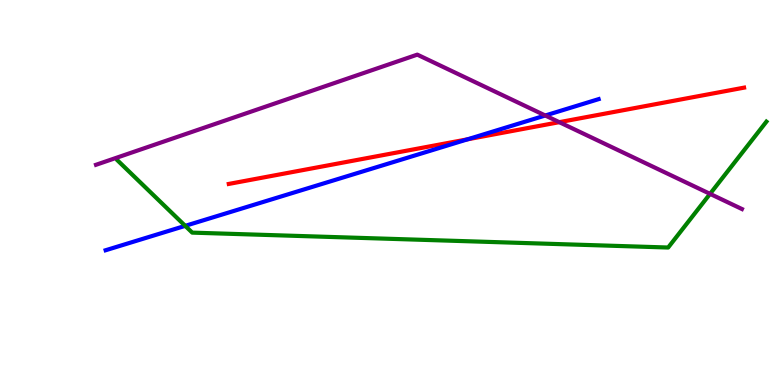[{'lines': ['blue', 'red'], 'intersections': [{'x': 6.03, 'y': 6.38}]}, {'lines': ['green', 'red'], 'intersections': []}, {'lines': ['purple', 'red'], 'intersections': [{'x': 7.22, 'y': 6.83}]}, {'lines': ['blue', 'green'], 'intersections': [{'x': 2.39, 'y': 4.13}]}, {'lines': ['blue', 'purple'], 'intersections': [{'x': 7.04, 'y': 7.0}]}, {'lines': ['green', 'purple'], 'intersections': [{'x': 9.16, 'y': 4.96}]}]